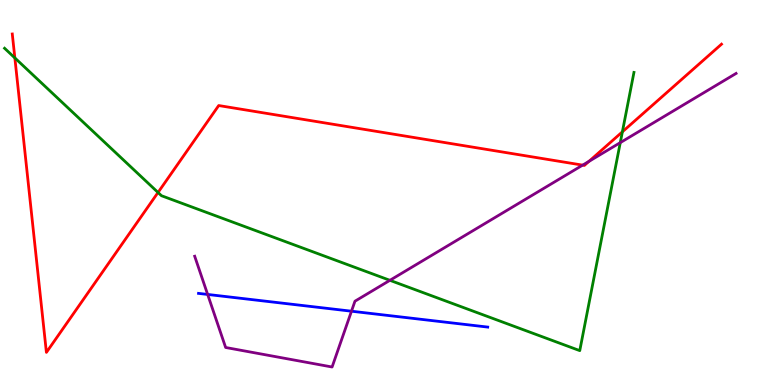[{'lines': ['blue', 'red'], 'intersections': []}, {'lines': ['green', 'red'], 'intersections': [{'x': 0.192, 'y': 8.5}, {'x': 2.04, 'y': 5.0}, {'x': 8.03, 'y': 6.58}]}, {'lines': ['purple', 'red'], 'intersections': [{'x': 7.52, 'y': 5.71}, {'x': 7.6, 'y': 5.81}]}, {'lines': ['blue', 'green'], 'intersections': []}, {'lines': ['blue', 'purple'], 'intersections': [{'x': 2.68, 'y': 2.35}, {'x': 4.54, 'y': 1.92}]}, {'lines': ['green', 'purple'], 'intersections': [{'x': 5.03, 'y': 2.72}, {'x': 8.0, 'y': 6.29}]}]